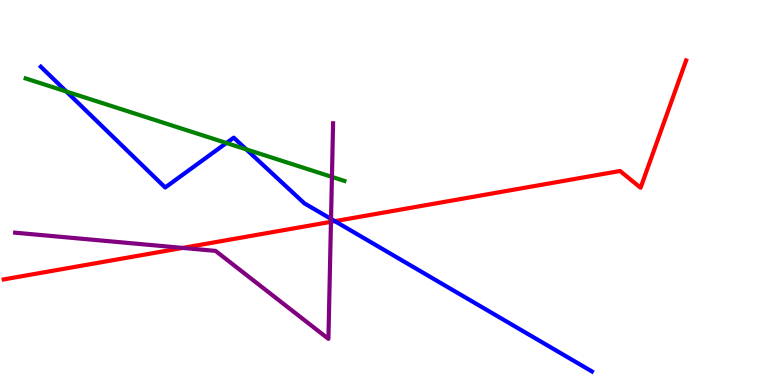[{'lines': ['blue', 'red'], 'intersections': [{'x': 4.32, 'y': 4.26}]}, {'lines': ['green', 'red'], 'intersections': []}, {'lines': ['purple', 'red'], 'intersections': [{'x': 2.36, 'y': 3.56}, {'x': 4.27, 'y': 4.24}]}, {'lines': ['blue', 'green'], 'intersections': [{'x': 0.856, 'y': 7.62}, {'x': 2.92, 'y': 6.29}, {'x': 3.18, 'y': 6.12}]}, {'lines': ['blue', 'purple'], 'intersections': [{'x': 4.27, 'y': 4.31}]}, {'lines': ['green', 'purple'], 'intersections': [{'x': 4.28, 'y': 5.41}]}]